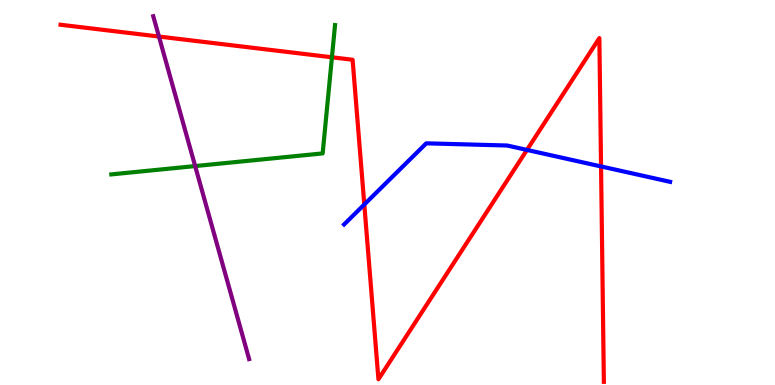[{'lines': ['blue', 'red'], 'intersections': [{'x': 4.7, 'y': 4.69}, {'x': 6.8, 'y': 6.11}, {'x': 7.76, 'y': 5.68}]}, {'lines': ['green', 'red'], 'intersections': [{'x': 4.28, 'y': 8.51}]}, {'lines': ['purple', 'red'], 'intersections': [{'x': 2.05, 'y': 9.05}]}, {'lines': ['blue', 'green'], 'intersections': []}, {'lines': ['blue', 'purple'], 'intersections': []}, {'lines': ['green', 'purple'], 'intersections': [{'x': 2.52, 'y': 5.69}]}]